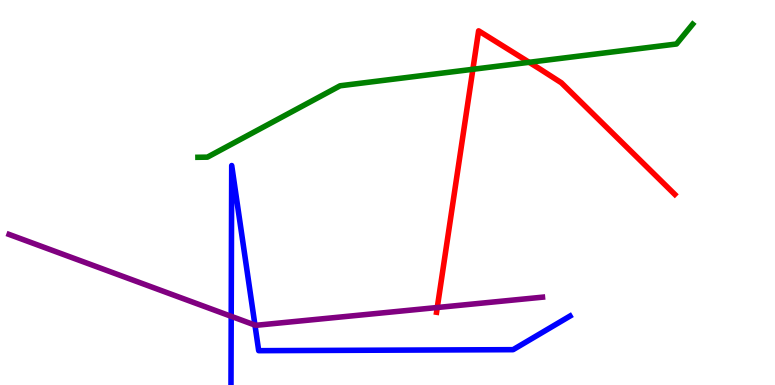[{'lines': ['blue', 'red'], 'intersections': []}, {'lines': ['green', 'red'], 'intersections': [{'x': 6.1, 'y': 8.2}, {'x': 6.83, 'y': 8.38}]}, {'lines': ['purple', 'red'], 'intersections': [{'x': 5.64, 'y': 2.01}]}, {'lines': ['blue', 'green'], 'intersections': []}, {'lines': ['blue', 'purple'], 'intersections': [{'x': 2.98, 'y': 1.78}, {'x': 3.29, 'y': 1.56}]}, {'lines': ['green', 'purple'], 'intersections': []}]